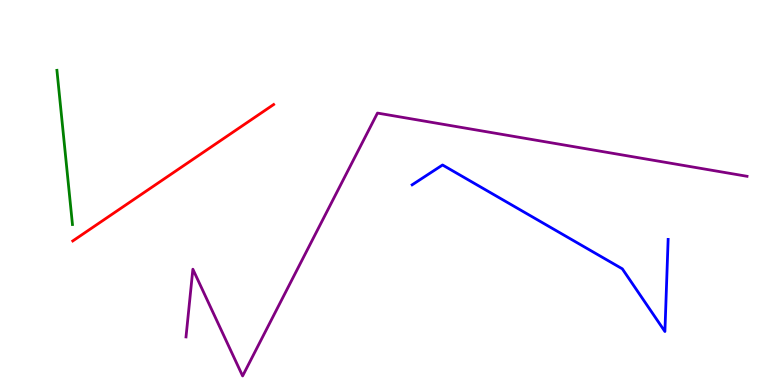[{'lines': ['blue', 'red'], 'intersections': []}, {'lines': ['green', 'red'], 'intersections': []}, {'lines': ['purple', 'red'], 'intersections': []}, {'lines': ['blue', 'green'], 'intersections': []}, {'lines': ['blue', 'purple'], 'intersections': []}, {'lines': ['green', 'purple'], 'intersections': []}]